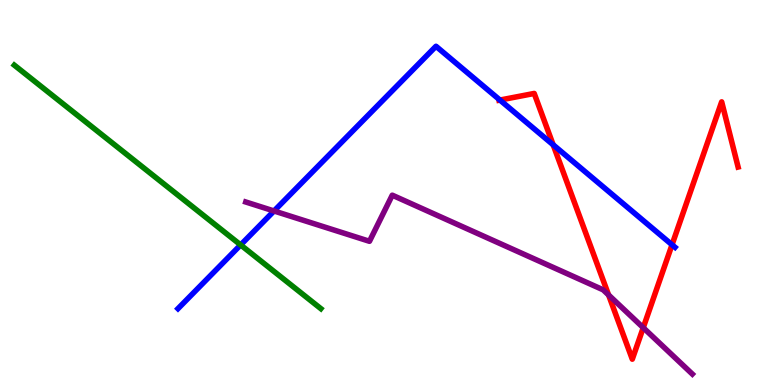[{'lines': ['blue', 'red'], 'intersections': [{'x': 6.45, 'y': 7.4}, {'x': 7.14, 'y': 6.24}, {'x': 8.67, 'y': 3.64}]}, {'lines': ['green', 'red'], 'intersections': []}, {'lines': ['purple', 'red'], 'intersections': [{'x': 7.85, 'y': 2.34}, {'x': 8.3, 'y': 1.49}]}, {'lines': ['blue', 'green'], 'intersections': [{'x': 3.1, 'y': 3.64}]}, {'lines': ['blue', 'purple'], 'intersections': [{'x': 3.54, 'y': 4.52}]}, {'lines': ['green', 'purple'], 'intersections': []}]